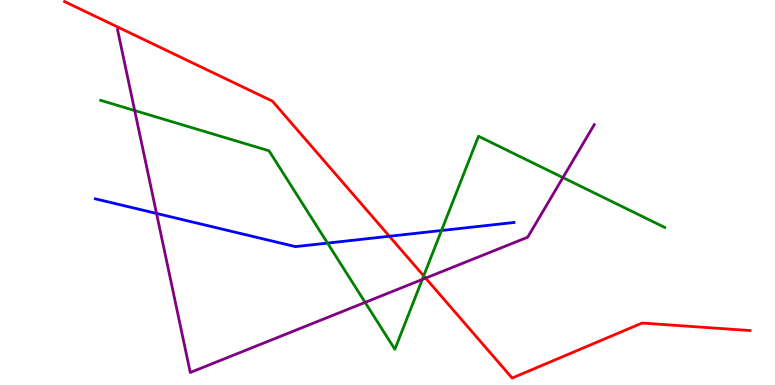[{'lines': ['blue', 'red'], 'intersections': [{'x': 5.02, 'y': 3.86}]}, {'lines': ['green', 'red'], 'intersections': [{'x': 5.47, 'y': 2.83}]}, {'lines': ['purple', 'red'], 'intersections': [{'x': 5.49, 'y': 2.78}]}, {'lines': ['blue', 'green'], 'intersections': [{'x': 4.23, 'y': 3.69}, {'x': 5.7, 'y': 4.01}]}, {'lines': ['blue', 'purple'], 'intersections': [{'x': 2.02, 'y': 4.46}]}, {'lines': ['green', 'purple'], 'intersections': [{'x': 1.74, 'y': 7.13}, {'x': 4.71, 'y': 2.15}, {'x': 5.45, 'y': 2.74}, {'x': 7.26, 'y': 5.39}]}]